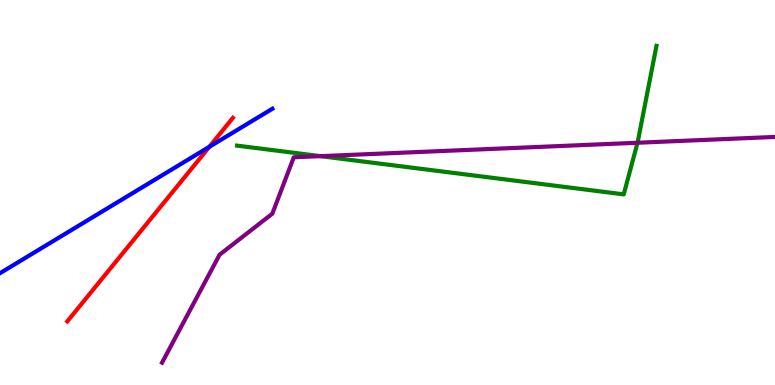[{'lines': ['blue', 'red'], 'intersections': [{'x': 2.7, 'y': 6.19}]}, {'lines': ['green', 'red'], 'intersections': []}, {'lines': ['purple', 'red'], 'intersections': []}, {'lines': ['blue', 'green'], 'intersections': []}, {'lines': ['blue', 'purple'], 'intersections': []}, {'lines': ['green', 'purple'], 'intersections': [{'x': 4.14, 'y': 5.94}, {'x': 8.23, 'y': 6.29}]}]